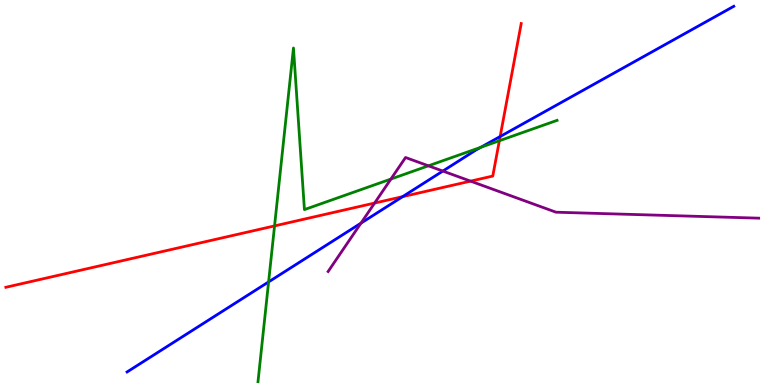[{'lines': ['blue', 'red'], 'intersections': [{'x': 5.19, 'y': 4.89}, {'x': 6.45, 'y': 6.45}]}, {'lines': ['green', 'red'], 'intersections': [{'x': 3.54, 'y': 4.13}, {'x': 6.44, 'y': 6.34}]}, {'lines': ['purple', 'red'], 'intersections': [{'x': 4.83, 'y': 4.73}, {'x': 6.07, 'y': 5.3}]}, {'lines': ['blue', 'green'], 'intersections': [{'x': 3.47, 'y': 2.68}, {'x': 6.2, 'y': 6.17}]}, {'lines': ['blue', 'purple'], 'intersections': [{'x': 4.66, 'y': 4.2}, {'x': 5.71, 'y': 5.56}]}, {'lines': ['green', 'purple'], 'intersections': [{'x': 5.04, 'y': 5.35}, {'x': 5.53, 'y': 5.69}]}]